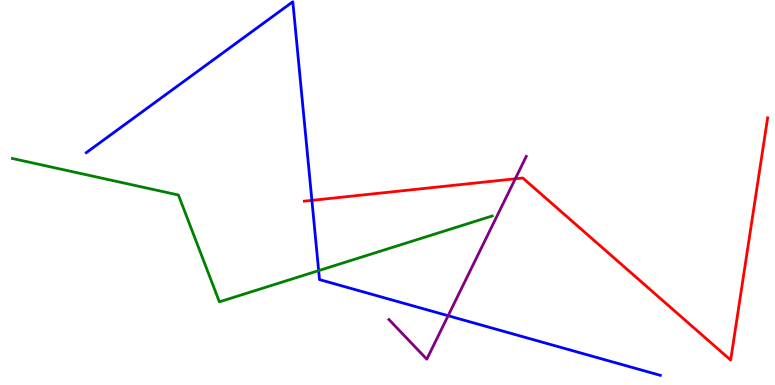[{'lines': ['blue', 'red'], 'intersections': [{'x': 4.02, 'y': 4.8}]}, {'lines': ['green', 'red'], 'intersections': []}, {'lines': ['purple', 'red'], 'intersections': [{'x': 6.65, 'y': 5.36}]}, {'lines': ['blue', 'green'], 'intersections': [{'x': 4.11, 'y': 2.97}]}, {'lines': ['blue', 'purple'], 'intersections': [{'x': 5.78, 'y': 1.8}]}, {'lines': ['green', 'purple'], 'intersections': []}]